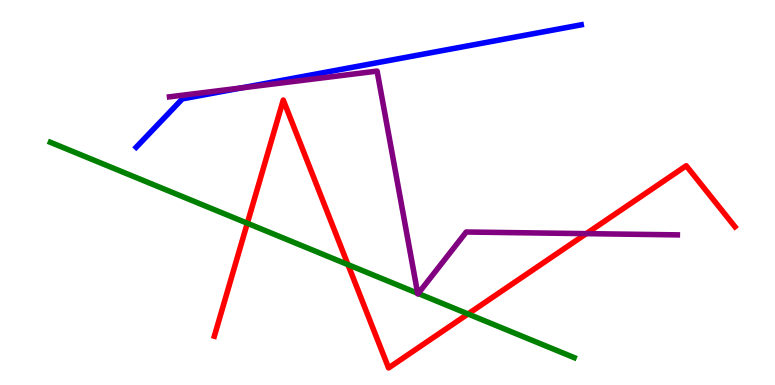[{'lines': ['blue', 'red'], 'intersections': []}, {'lines': ['green', 'red'], 'intersections': [{'x': 3.19, 'y': 4.2}, {'x': 4.49, 'y': 3.13}, {'x': 6.04, 'y': 1.84}]}, {'lines': ['purple', 'red'], 'intersections': [{'x': 7.57, 'y': 3.93}]}, {'lines': ['blue', 'green'], 'intersections': []}, {'lines': ['blue', 'purple'], 'intersections': [{'x': 3.11, 'y': 7.72}]}, {'lines': ['green', 'purple'], 'intersections': [{'x': 5.39, 'y': 2.38}, {'x': 5.4, 'y': 2.38}]}]